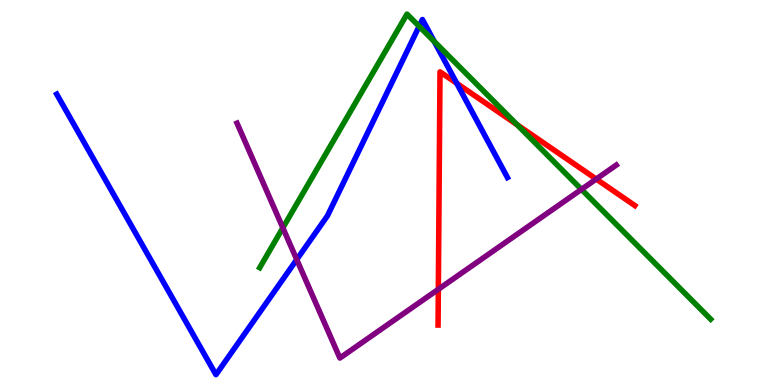[{'lines': ['blue', 'red'], 'intersections': [{'x': 5.89, 'y': 7.84}]}, {'lines': ['green', 'red'], 'intersections': [{'x': 6.67, 'y': 6.76}]}, {'lines': ['purple', 'red'], 'intersections': [{'x': 5.66, 'y': 2.49}, {'x': 7.69, 'y': 5.35}]}, {'lines': ['blue', 'green'], 'intersections': [{'x': 5.41, 'y': 9.32}, {'x': 5.6, 'y': 8.92}]}, {'lines': ['blue', 'purple'], 'intersections': [{'x': 3.83, 'y': 3.26}]}, {'lines': ['green', 'purple'], 'intersections': [{'x': 3.65, 'y': 4.08}, {'x': 7.5, 'y': 5.08}]}]